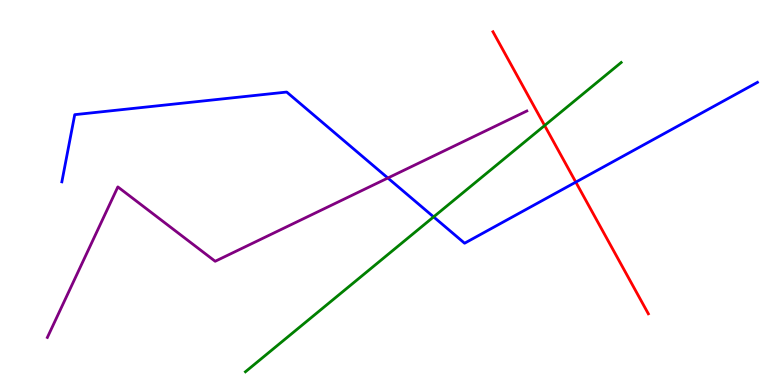[{'lines': ['blue', 'red'], 'intersections': [{'x': 7.43, 'y': 5.27}]}, {'lines': ['green', 'red'], 'intersections': [{'x': 7.03, 'y': 6.74}]}, {'lines': ['purple', 'red'], 'intersections': []}, {'lines': ['blue', 'green'], 'intersections': [{'x': 5.6, 'y': 4.37}]}, {'lines': ['blue', 'purple'], 'intersections': [{'x': 5.0, 'y': 5.38}]}, {'lines': ['green', 'purple'], 'intersections': []}]